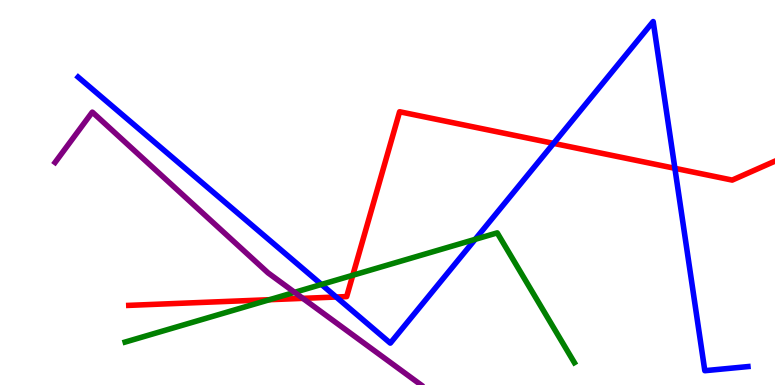[{'lines': ['blue', 'red'], 'intersections': [{'x': 4.34, 'y': 2.29}, {'x': 7.14, 'y': 6.28}, {'x': 8.71, 'y': 5.63}]}, {'lines': ['green', 'red'], 'intersections': [{'x': 3.48, 'y': 2.22}, {'x': 4.55, 'y': 2.85}]}, {'lines': ['purple', 'red'], 'intersections': [{'x': 3.91, 'y': 2.25}]}, {'lines': ['blue', 'green'], 'intersections': [{'x': 4.15, 'y': 2.61}, {'x': 6.13, 'y': 3.78}]}, {'lines': ['blue', 'purple'], 'intersections': []}, {'lines': ['green', 'purple'], 'intersections': [{'x': 3.8, 'y': 2.41}]}]